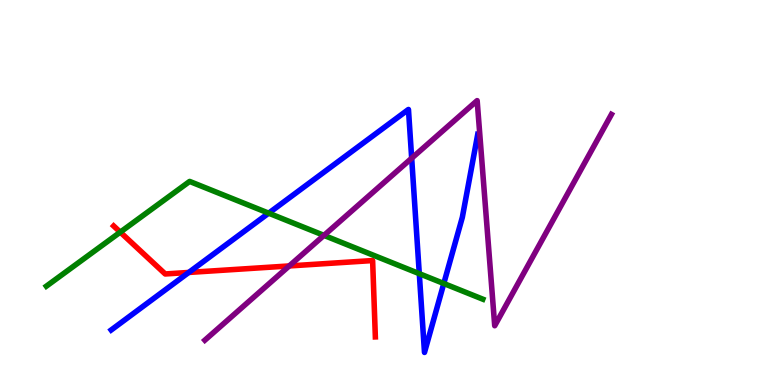[{'lines': ['blue', 'red'], 'intersections': [{'x': 2.44, 'y': 2.92}]}, {'lines': ['green', 'red'], 'intersections': [{'x': 1.55, 'y': 3.97}]}, {'lines': ['purple', 'red'], 'intersections': [{'x': 3.73, 'y': 3.09}]}, {'lines': ['blue', 'green'], 'intersections': [{'x': 3.47, 'y': 4.46}, {'x': 5.41, 'y': 2.89}, {'x': 5.73, 'y': 2.64}]}, {'lines': ['blue', 'purple'], 'intersections': [{'x': 5.31, 'y': 5.89}]}, {'lines': ['green', 'purple'], 'intersections': [{'x': 4.18, 'y': 3.89}]}]